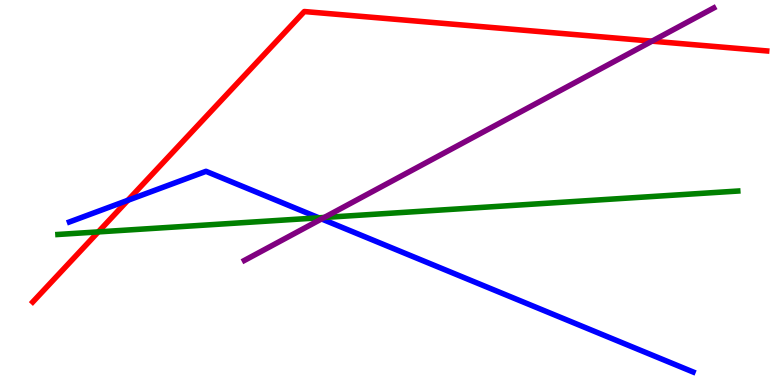[{'lines': ['blue', 'red'], 'intersections': [{'x': 1.65, 'y': 4.8}]}, {'lines': ['green', 'red'], 'intersections': [{'x': 1.27, 'y': 3.98}]}, {'lines': ['purple', 'red'], 'intersections': [{'x': 8.41, 'y': 8.93}]}, {'lines': ['blue', 'green'], 'intersections': [{'x': 4.11, 'y': 4.34}]}, {'lines': ['blue', 'purple'], 'intersections': [{'x': 4.15, 'y': 4.31}]}, {'lines': ['green', 'purple'], 'intersections': [{'x': 4.18, 'y': 4.35}]}]